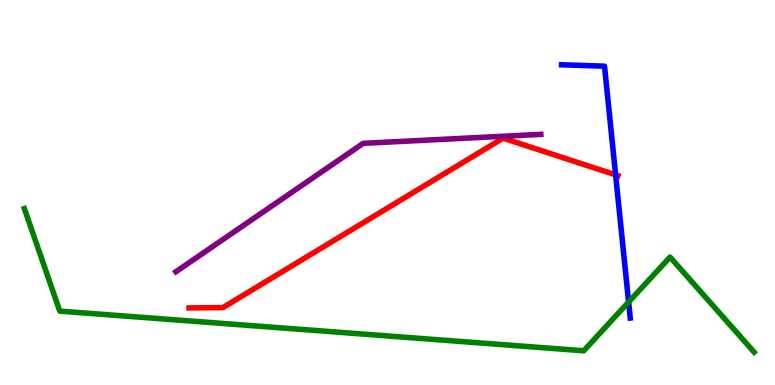[{'lines': ['blue', 'red'], 'intersections': [{'x': 7.94, 'y': 5.46}]}, {'lines': ['green', 'red'], 'intersections': []}, {'lines': ['purple', 'red'], 'intersections': []}, {'lines': ['blue', 'green'], 'intersections': [{'x': 8.11, 'y': 2.15}]}, {'lines': ['blue', 'purple'], 'intersections': []}, {'lines': ['green', 'purple'], 'intersections': []}]